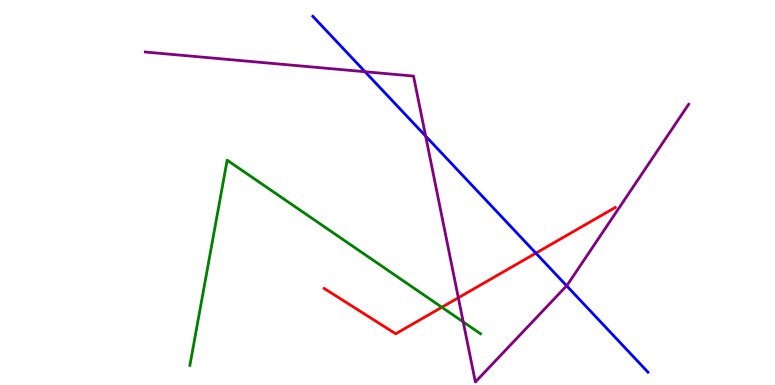[{'lines': ['blue', 'red'], 'intersections': [{'x': 6.91, 'y': 3.42}]}, {'lines': ['green', 'red'], 'intersections': [{'x': 5.7, 'y': 2.02}]}, {'lines': ['purple', 'red'], 'intersections': [{'x': 5.91, 'y': 2.27}]}, {'lines': ['blue', 'green'], 'intersections': []}, {'lines': ['blue', 'purple'], 'intersections': [{'x': 4.71, 'y': 8.14}, {'x': 5.49, 'y': 6.47}, {'x': 7.31, 'y': 2.58}]}, {'lines': ['green', 'purple'], 'intersections': [{'x': 5.98, 'y': 1.64}]}]